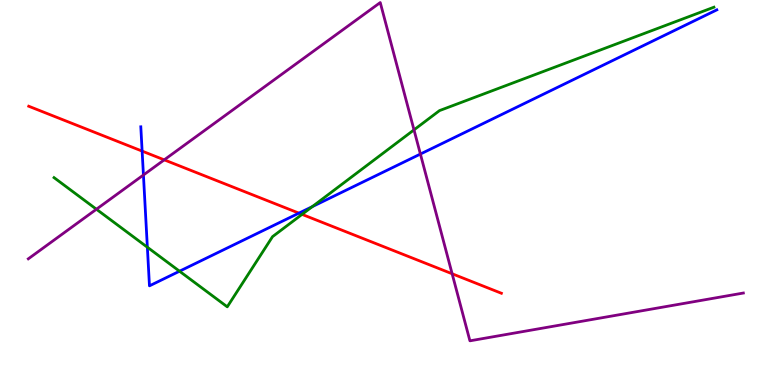[{'lines': ['blue', 'red'], 'intersections': [{'x': 1.83, 'y': 6.08}, {'x': 3.86, 'y': 4.46}]}, {'lines': ['green', 'red'], 'intersections': [{'x': 3.9, 'y': 4.43}]}, {'lines': ['purple', 'red'], 'intersections': [{'x': 2.12, 'y': 5.85}, {'x': 5.83, 'y': 2.89}]}, {'lines': ['blue', 'green'], 'intersections': [{'x': 1.9, 'y': 3.58}, {'x': 2.32, 'y': 2.96}, {'x': 4.03, 'y': 4.63}]}, {'lines': ['blue', 'purple'], 'intersections': [{'x': 1.85, 'y': 5.45}, {'x': 5.42, 'y': 6.0}]}, {'lines': ['green', 'purple'], 'intersections': [{'x': 1.24, 'y': 4.57}, {'x': 5.34, 'y': 6.63}]}]